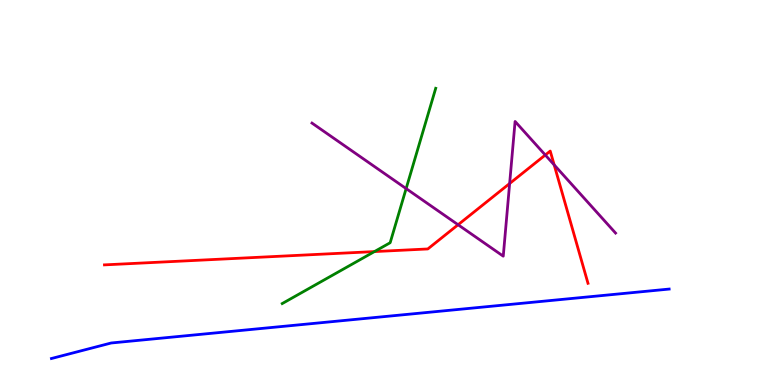[{'lines': ['blue', 'red'], 'intersections': []}, {'lines': ['green', 'red'], 'intersections': [{'x': 4.83, 'y': 3.47}]}, {'lines': ['purple', 'red'], 'intersections': [{'x': 5.91, 'y': 4.16}, {'x': 6.58, 'y': 5.23}, {'x': 7.04, 'y': 5.97}, {'x': 7.15, 'y': 5.72}]}, {'lines': ['blue', 'green'], 'intersections': []}, {'lines': ['blue', 'purple'], 'intersections': []}, {'lines': ['green', 'purple'], 'intersections': [{'x': 5.24, 'y': 5.1}]}]